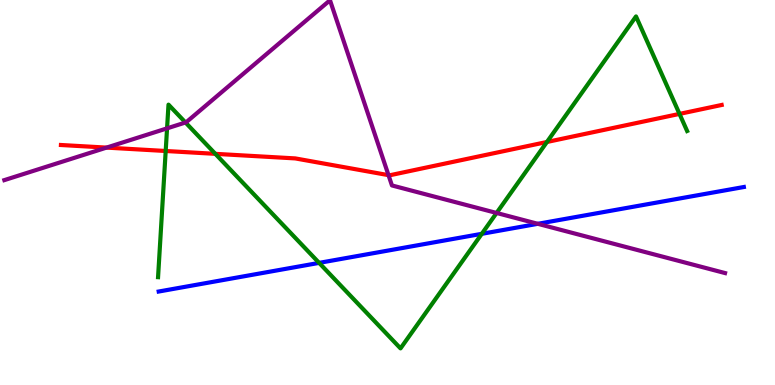[{'lines': ['blue', 'red'], 'intersections': []}, {'lines': ['green', 'red'], 'intersections': [{'x': 2.14, 'y': 6.08}, {'x': 2.78, 'y': 6.0}, {'x': 7.06, 'y': 6.31}, {'x': 8.77, 'y': 7.04}]}, {'lines': ['purple', 'red'], 'intersections': [{'x': 1.37, 'y': 6.17}, {'x': 5.01, 'y': 5.45}]}, {'lines': ['blue', 'green'], 'intersections': [{'x': 4.12, 'y': 3.17}, {'x': 6.22, 'y': 3.93}]}, {'lines': ['blue', 'purple'], 'intersections': [{'x': 6.94, 'y': 4.19}]}, {'lines': ['green', 'purple'], 'intersections': [{'x': 2.16, 'y': 6.67}, {'x': 2.39, 'y': 6.82}, {'x': 6.41, 'y': 4.47}]}]